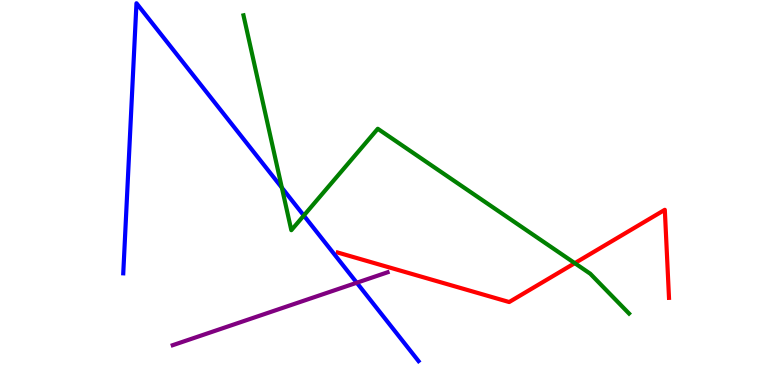[{'lines': ['blue', 'red'], 'intersections': []}, {'lines': ['green', 'red'], 'intersections': [{'x': 7.42, 'y': 3.16}]}, {'lines': ['purple', 'red'], 'intersections': []}, {'lines': ['blue', 'green'], 'intersections': [{'x': 3.64, 'y': 5.13}, {'x': 3.92, 'y': 4.4}]}, {'lines': ['blue', 'purple'], 'intersections': [{'x': 4.6, 'y': 2.66}]}, {'lines': ['green', 'purple'], 'intersections': []}]